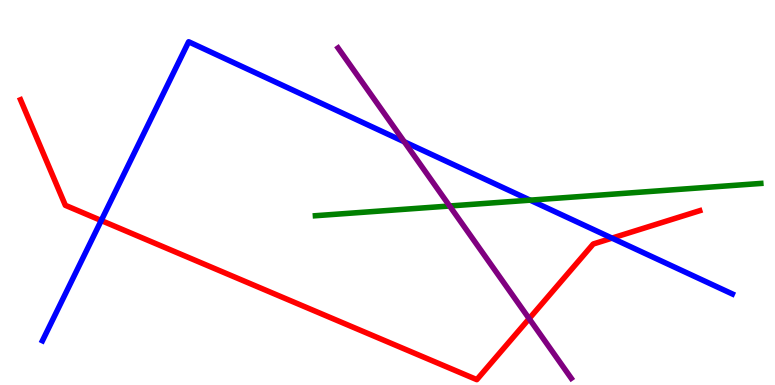[{'lines': ['blue', 'red'], 'intersections': [{'x': 1.31, 'y': 4.27}, {'x': 7.9, 'y': 3.81}]}, {'lines': ['green', 'red'], 'intersections': []}, {'lines': ['purple', 'red'], 'intersections': [{'x': 6.83, 'y': 1.72}]}, {'lines': ['blue', 'green'], 'intersections': [{'x': 6.84, 'y': 4.8}]}, {'lines': ['blue', 'purple'], 'intersections': [{'x': 5.22, 'y': 6.32}]}, {'lines': ['green', 'purple'], 'intersections': [{'x': 5.8, 'y': 4.65}]}]